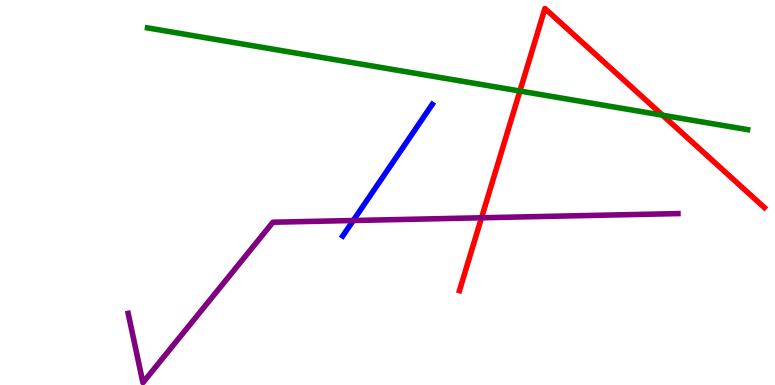[{'lines': ['blue', 'red'], 'intersections': []}, {'lines': ['green', 'red'], 'intersections': [{'x': 6.71, 'y': 7.64}, {'x': 8.55, 'y': 7.01}]}, {'lines': ['purple', 'red'], 'intersections': [{'x': 6.21, 'y': 4.34}]}, {'lines': ['blue', 'green'], 'intersections': []}, {'lines': ['blue', 'purple'], 'intersections': [{'x': 4.56, 'y': 4.27}]}, {'lines': ['green', 'purple'], 'intersections': []}]